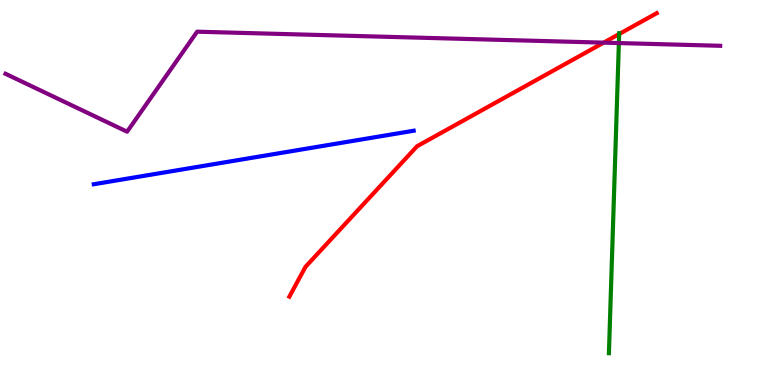[{'lines': ['blue', 'red'], 'intersections': []}, {'lines': ['green', 'red'], 'intersections': [{'x': 7.99, 'y': 9.12}]}, {'lines': ['purple', 'red'], 'intersections': [{'x': 7.79, 'y': 8.89}]}, {'lines': ['blue', 'green'], 'intersections': []}, {'lines': ['blue', 'purple'], 'intersections': []}, {'lines': ['green', 'purple'], 'intersections': [{'x': 7.99, 'y': 8.88}]}]